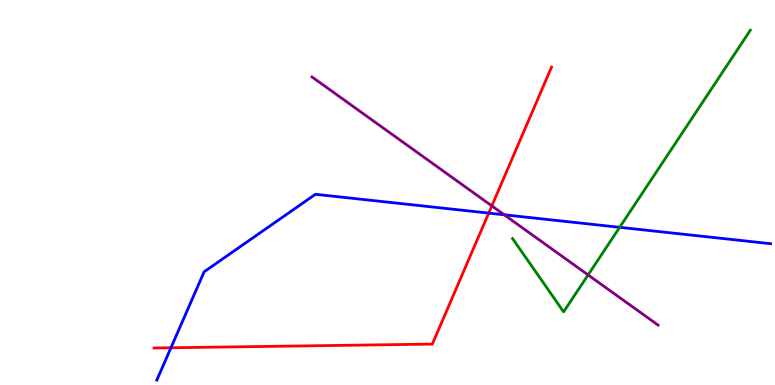[{'lines': ['blue', 'red'], 'intersections': [{'x': 2.21, 'y': 0.967}, {'x': 6.31, 'y': 4.46}]}, {'lines': ['green', 'red'], 'intersections': []}, {'lines': ['purple', 'red'], 'intersections': [{'x': 6.35, 'y': 4.65}]}, {'lines': ['blue', 'green'], 'intersections': [{'x': 8.0, 'y': 4.1}]}, {'lines': ['blue', 'purple'], 'intersections': [{'x': 6.51, 'y': 4.42}]}, {'lines': ['green', 'purple'], 'intersections': [{'x': 7.59, 'y': 2.86}]}]